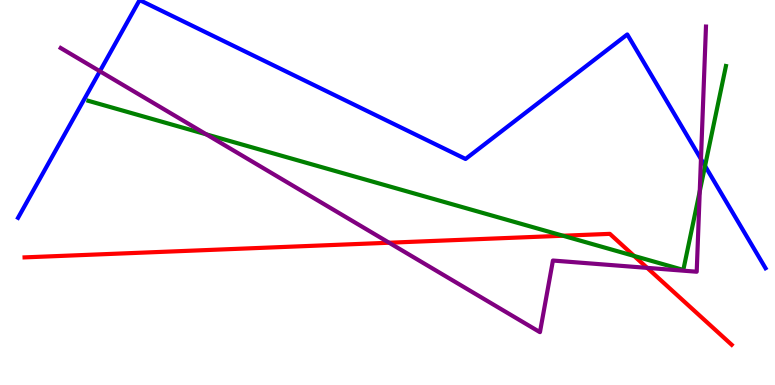[{'lines': ['blue', 'red'], 'intersections': []}, {'lines': ['green', 'red'], 'intersections': [{'x': 7.26, 'y': 3.88}, {'x': 8.18, 'y': 3.35}]}, {'lines': ['purple', 'red'], 'intersections': [{'x': 5.02, 'y': 3.7}, {'x': 8.35, 'y': 3.04}]}, {'lines': ['blue', 'green'], 'intersections': [{'x': 9.1, 'y': 5.69}]}, {'lines': ['blue', 'purple'], 'intersections': [{'x': 1.29, 'y': 8.15}, {'x': 9.04, 'y': 5.87}]}, {'lines': ['green', 'purple'], 'intersections': [{'x': 2.66, 'y': 6.51}, {'x': 9.03, 'y': 5.03}]}]